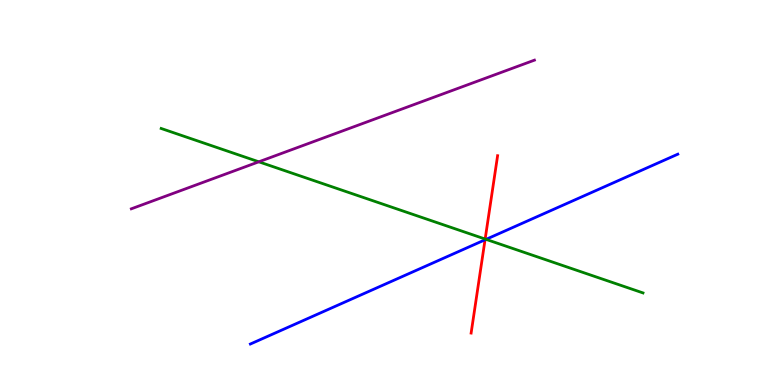[{'lines': ['blue', 'red'], 'intersections': [{'x': 6.26, 'y': 3.77}]}, {'lines': ['green', 'red'], 'intersections': [{'x': 6.26, 'y': 3.79}]}, {'lines': ['purple', 'red'], 'intersections': []}, {'lines': ['blue', 'green'], 'intersections': [{'x': 6.27, 'y': 3.78}]}, {'lines': ['blue', 'purple'], 'intersections': []}, {'lines': ['green', 'purple'], 'intersections': [{'x': 3.34, 'y': 5.8}]}]